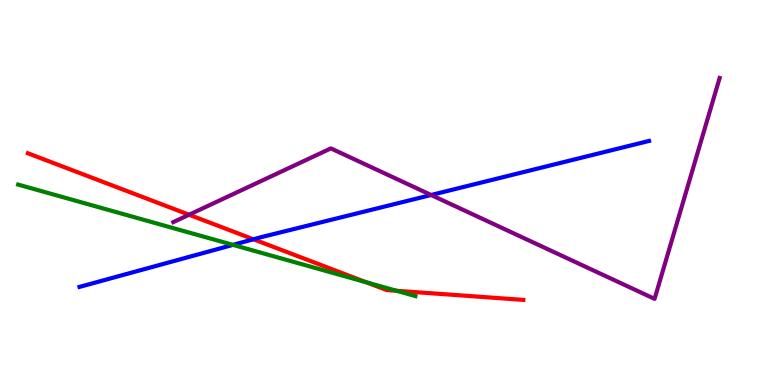[{'lines': ['blue', 'red'], 'intersections': [{'x': 3.27, 'y': 3.79}]}, {'lines': ['green', 'red'], 'intersections': [{'x': 4.72, 'y': 2.67}, {'x': 5.12, 'y': 2.45}]}, {'lines': ['purple', 'red'], 'intersections': [{'x': 2.44, 'y': 4.42}]}, {'lines': ['blue', 'green'], 'intersections': [{'x': 3.01, 'y': 3.64}]}, {'lines': ['blue', 'purple'], 'intersections': [{'x': 5.56, 'y': 4.94}]}, {'lines': ['green', 'purple'], 'intersections': []}]